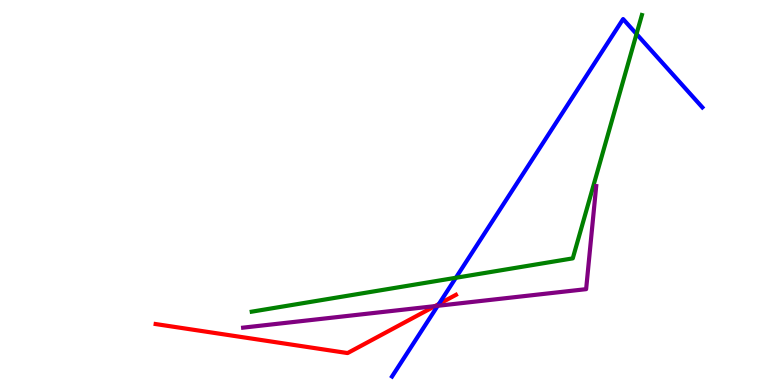[{'lines': ['blue', 'red'], 'intersections': [{'x': 5.66, 'y': 2.1}]}, {'lines': ['green', 'red'], 'intersections': []}, {'lines': ['purple', 'red'], 'intersections': [{'x': 5.61, 'y': 2.05}]}, {'lines': ['blue', 'green'], 'intersections': [{'x': 5.88, 'y': 2.78}, {'x': 8.21, 'y': 9.12}]}, {'lines': ['blue', 'purple'], 'intersections': [{'x': 5.65, 'y': 2.06}]}, {'lines': ['green', 'purple'], 'intersections': []}]